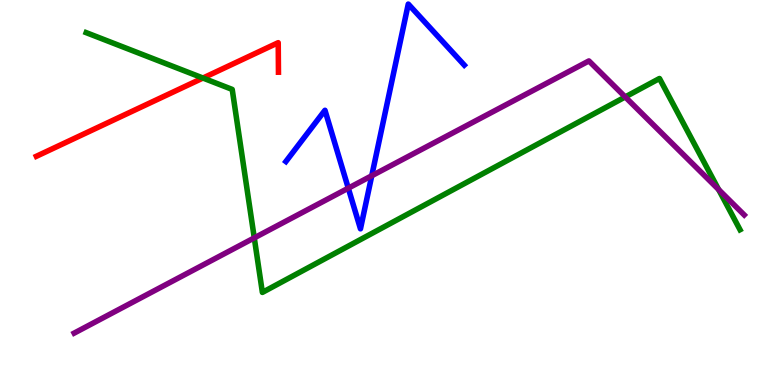[{'lines': ['blue', 'red'], 'intersections': []}, {'lines': ['green', 'red'], 'intersections': [{'x': 2.62, 'y': 7.97}]}, {'lines': ['purple', 'red'], 'intersections': []}, {'lines': ['blue', 'green'], 'intersections': []}, {'lines': ['blue', 'purple'], 'intersections': [{'x': 4.49, 'y': 5.11}, {'x': 4.8, 'y': 5.43}]}, {'lines': ['green', 'purple'], 'intersections': [{'x': 3.28, 'y': 3.82}, {'x': 8.07, 'y': 7.48}, {'x': 9.27, 'y': 5.08}]}]